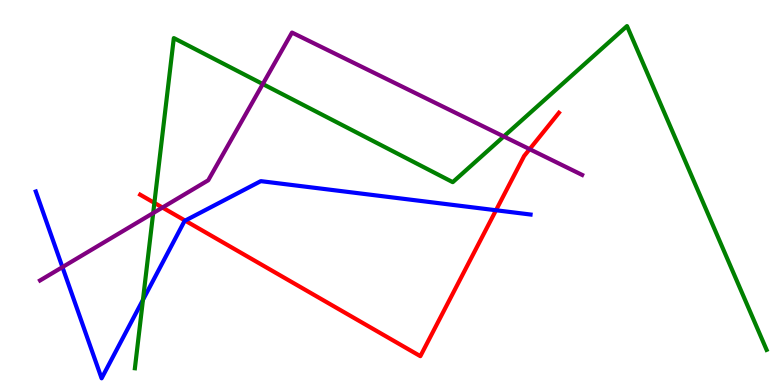[{'lines': ['blue', 'red'], 'intersections': [{'x': 2.39, 'y': 4.27}, {'x': 6.4, 'y': 4.54}]}, {'lines': ['green', 'red'], 'intersections': [{'x': 1.99, 'y': 4.73}]}, {'lines': ['purple', 'red'], 'intersections': [{'x': 2.1, 'y': 4.61}, {'x': 6.83, 'y': 6.13}]}, {'lines': ['blue', 'green'], 'intersections': [{'x': 1.84, 'y': 2.21}]}, {'lines': ['blue', 'purple'], 'intersections': [{'x': 0.806, 'y': 3.06}]}, {'lines': ['green', 'purple'], 'intersections': [{'x': 1.98, 'y': 4.47}, {'x': 3.39, 'y': 7.82}, {'x': 6.5, 'y': 6.46}]}]